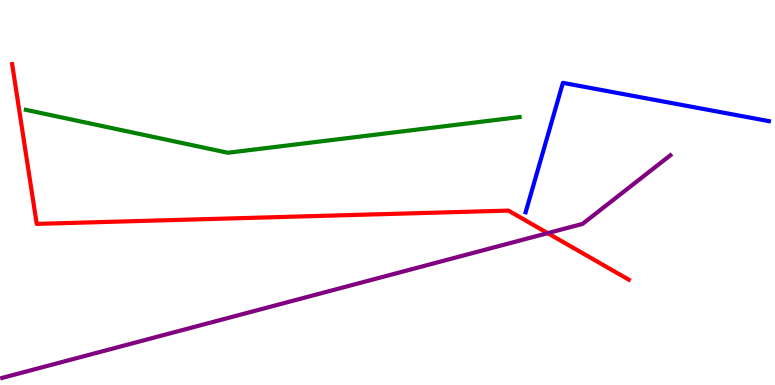[{'lines': ['blue', 'red'], 'intersections': []}, {'lines': ['green', 'red'], 'intersections': []}, {'lines': ['purple', 'red'], 'intersections': [{'x': 7.07, 'y': 3.94}]}, {'lines': ['blue', 'green'], 'intersections': []}, {'lines': ['blue', 'purple'], 'intersections': []}, {'lines': ['green', 'purple'], 'intersections': []}]